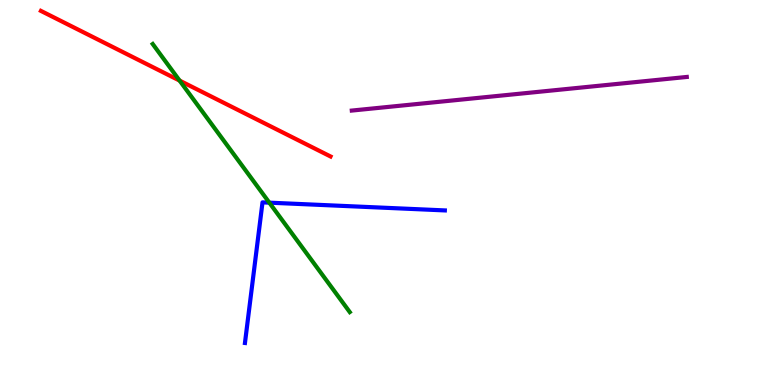[{'lines': ['blue', 'red'], 'intersections': []}, {'lines': ['green', 'red'], 'intersections': [{'x': 2.32, 'y': 7.91}]}, {'lines': ['purple', 'red'], 'intersections': []}, {'lines': ['blue', 'green'], 'intersections': [{'x': 3.48, 'y': 4.74}]}, {'lines': ['blue', 'purple'], 'intersections': []}, {'lines': ['green', 'purple'], 'intersections': []}]